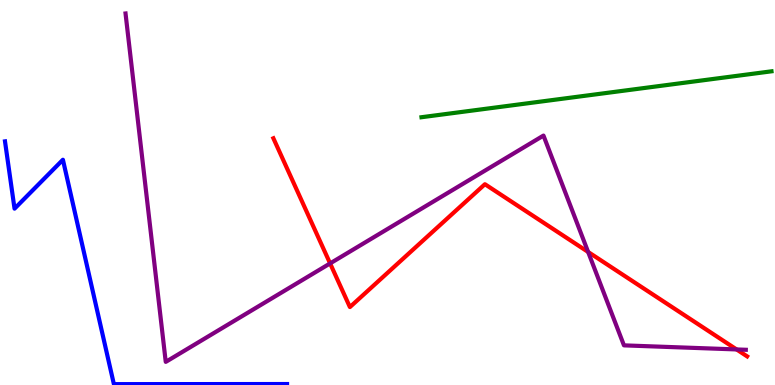[{'lines': ['blue', 'red'], 'intersections': []}, {'lines': ['green', 'red'], 'intersections': []}, {'lines': ['purple', 'red'], 'intersections': [{'x': 4.26, 'y': 3.16}, {'x': 7.59, 'y': 3.46}, {'x': 9.5, 'y': 0.924}]}, {'lines': ['blue', 'green'], 'intersections': []}, {'lines': ['blue', 'purple'], 'intersections': []}, {'lines': ['green', 'purple'], 'intersections': []}]